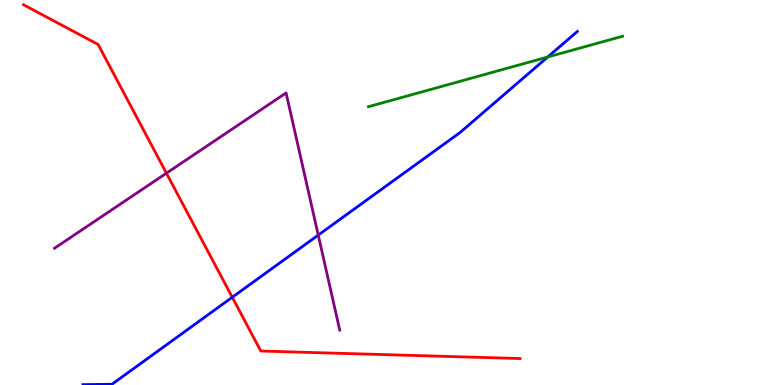[{'lines': ['blue', 'red'], 'intersections': [{'x': 3.0, 'y': 2.28}]}, {'lines': ['green', 'red'], 'intersections': []}, {'lines': ['purple', 'red'], 'intersections': [{'x': 2.15, 'y': 5.5}]}, {'lines': ['blue', 'green'], 'intersections': [{'x': 7.07, 'y': 8.52}]}, {'lines': ['blue', 'purple'], 'intersections': [{'x': 4.11, 'y': 3.89}]}, {'lines': ['green', 'purple'], 'intersections': []}]